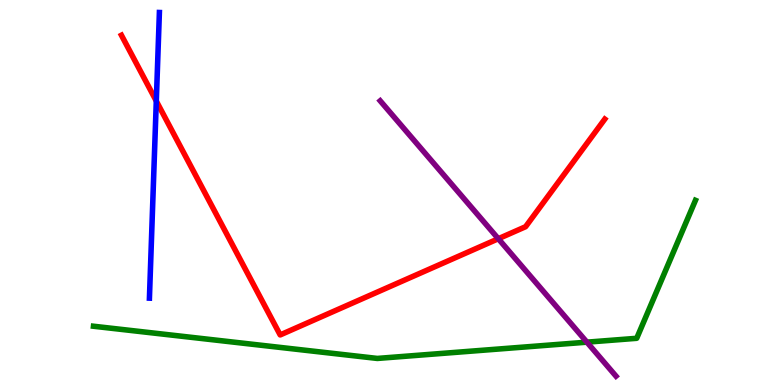[{'lines': ['blue', 'red'], 'intersections': [{'x': 2.02, 'y': 7.38}]}, {'lines': ['green', 'red'], 'intersections': []}, {'lines': ['purple', 'red'], 'intersections': [{'x': 6.43, 'y': 3.8}]}, {'lines': ['blue', 'green'], 'intersections': []}, {'lines': ['blue', 'purple'], 'intersections': []}, {'lines': ['green', 'purple'], 'intersections': [{'x': 7.57, 'y': 1.11}]}]